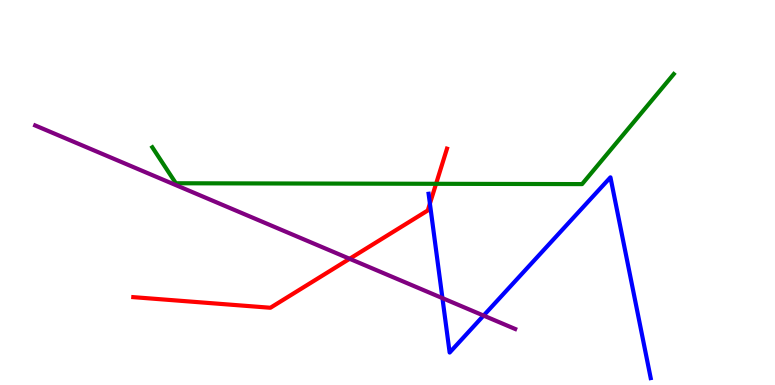[{'lines': ['blue', 'red'], 'intersections': [{'x': 5.55, 'y': 4.71}]}, {'lines': ['green', 'red'], 'intersections': [{'x': 5.63, 'y': 5.23}]}, {'lines': ['purple', 'red'], 'intersections': [{'x': 4.51, 'y': 3.28}]}, {'lines': ['blue', 'green'], 'intersections': []}, {'lines': ['blue', 'purple'], 'intersections': [{'x': 5.71, 'y': 2.26}, {'x': 6.24, 'y': 1.8}]}, {'lines': ['green', 'purple'], 'intersections': []}]